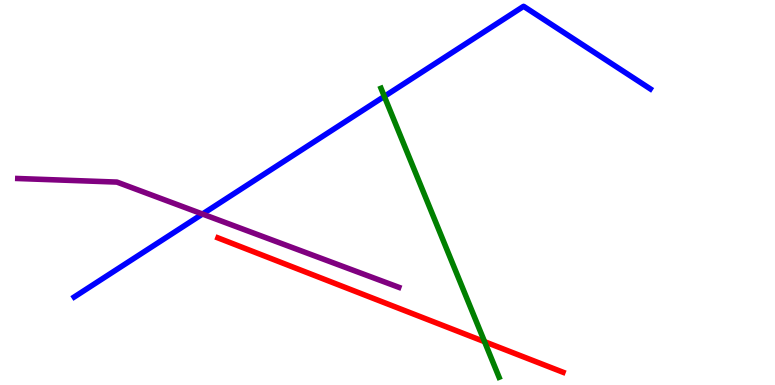[{'lines': ['blue', 'red'], 'intersections': []}, {'lines': ['green', 'red'], 'intersections': [{'x': 6.25, 'y': 1.12}]}, {'lines': ['purple', 'red'], 'intersections': []}, {'lines': ['blue', 'green'], 'intersections': [{'x': 4.96, 'y': 7.5}]}, {'lines': ['blue', 'purple'], 'intersections': [{'x': 2.61, 'y': 4.44}]}, {'lines': ['green', 'purple'], 'intersections': []}]